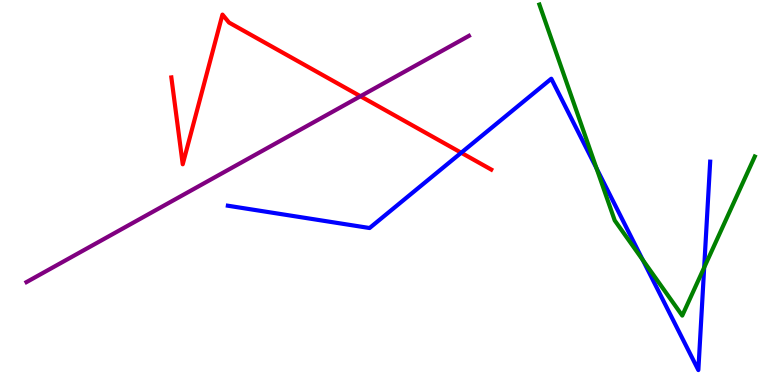[{'lines': ['blue', 'red'], 'intersections': [{'x': 5.95, 'y': 6.03}]}, {'lines': ['green', 'red'], 'intersections': []}, {'lines': ['purple', 'red'], 'intersections': [{'x': 4.65, 'y': 7.5}]}, {'lines': ['blue', 'green'], 'intersections': [{'x': 7.7, 'y': 5.63}, {'x': 8.29, 'y': 3.25}, {'x': 9.09, 'y': 3.05}]}, {'lines': ['blue', 'purple'], 'intersections': []}, {'lines': ['green', 'purple'], 'intersections': []}]